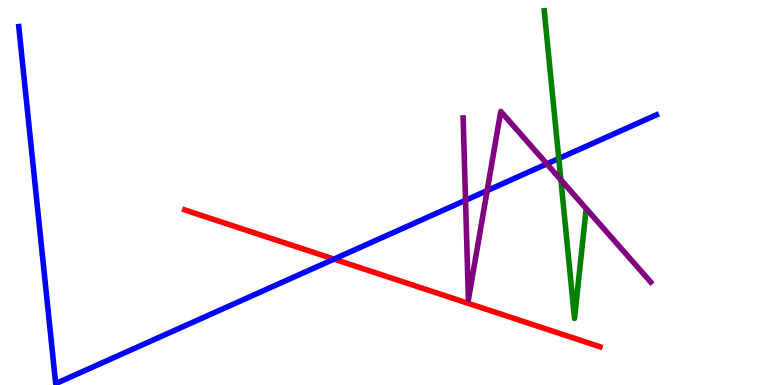[{'lines': ['blue', 'red'], 'intersections': [{'x': 4.31, 'y': 3.27}]}, {'lines': ['green', 'red'], 'intersections': []}, {'lines': ['purple', 'red'], 'intersections': []}, {'lines': ['blue', 'green'], 'intersections': [{'x': 7.21, 'y': 5.88}]}, {'lines': ['blue', 'purple'], 'intersections': [{'x': 6.01, 'y': 4.8}, {'x': 6.29, 'y': 5.05}, {'x': 7.06, 'y': 5.74}]}, {'lines': ['green', 'purple'], 'intersections': [{'x': 7.24, 'y': 5.33}]}]